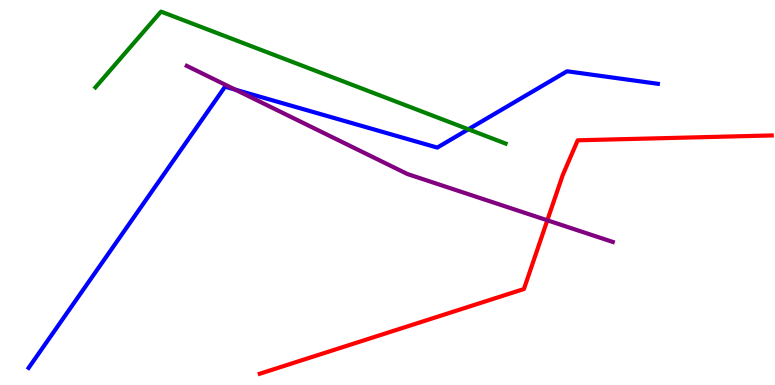[{'lines': ['blue', 'red'], 'intersections': []}, {'lines': ['green', 'red'], 'intersections': []}, {'lines': ['purple', 'red'], 'intersections': [{'x': 7.06, 'y': 4.28}]}, {'lines': ['blue', 'green'], 'intersections': [{'x': 6.04, 'y': 6.64}]}, {'lines': ['blue', 'purple'], 'intersections': [{'x': 3.04, 'y': 7.67}]}, {'lines': ['green', 'purple'], 'intersections': []}]